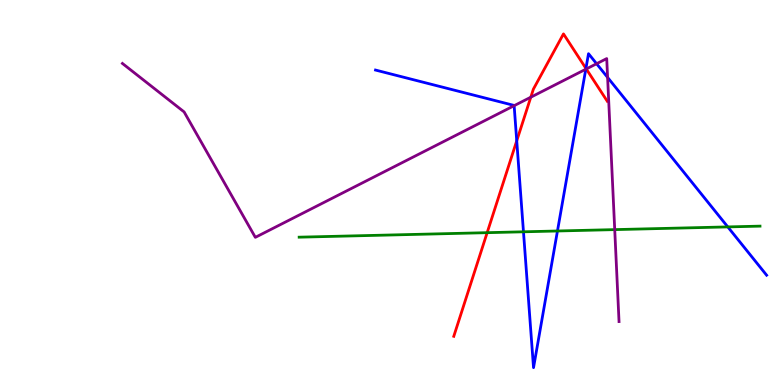[{'lines': ['blue', 'red'], 'intersections': [{'x': 6.67, 'y': 6.34}, {'x': 7.56, 'y': 8.22}]}, {'lines': ['green', 'red'], 'intersections': [{'x': 6.29, 'y': 3.96}]}, {'lines': ['purple', 'red'], 'intersections': [{'x': 6.85, 'y': 7.48}, {'x': 7.57, 'y': 8.21}]}, {'lines': ['blue', 'green'], 'intersections': [{'x': 6.75, 'y': 3.98}, {'x': 7.19, 'y': 4.0}, {'x': 9.39, 'y': 4.11}]}, {'lines': ['blue', 'purple'], 'intersections': [{'x': 6.63, 'y': 7.26}, {'x': 7.56, 'y': 8.2}, {'x': 7.7, 'y': 8.34}, {'x': 7.84, 'y': 7.99}]}, {'lines': ['green', 'purple'], 'intersections': [{'x': 7.93, 'y': 4.04}]}]